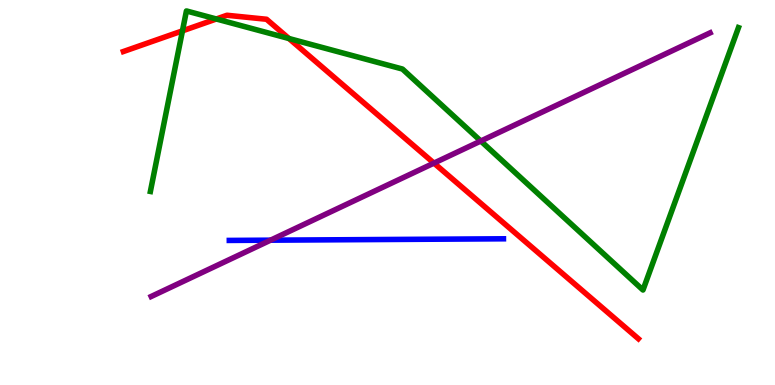[{'lines': ['blue', 'red'], 'intersections': []}, {'lines': ['green', 'red'], 'intersections': [{'x': 2.35, 'y': 9.2}, {'x': 2.79, 'y': 9.51}, {'x': 3.73, 'y': 9.0}]}, {'lines': ['purple', 'red'], 'intersections': [{'x': 5.6, 'y': 5.76}]}, {'lines': ['blue', 'green'], 'intersections': []}, {'lines': ['blue', 'purple'], 'intersections': [{'x': 3.49, 'y': 3.76}]}, {'lines': ['green', 'purple'], 'intersections': [{'x': 6.2, 'y': 6.34}]}]